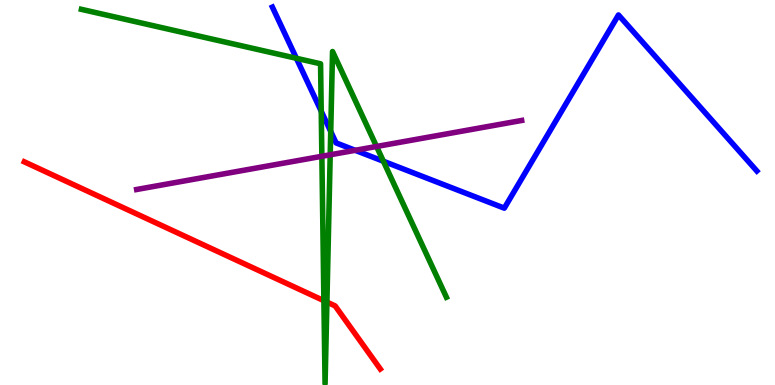[{'lines': ['blue', 'red'], 'intersections': []}, {'lines': ['green', 'red'], 'intersections': [{'x': 4.18, 'y': 2.19}, {'x': 4.22, 'y': 2.15}]}, {'lines': ['purple', 'red'], 'intersections': []}, {'lines': ['blue', 'green'], 'intersections': [{'x': 3.82, 'y': 8.49}, {'x': 4.14, 'y': 7.11}, {'x': 4.27, 'y': 6.58}, {'x': 4.95, 'y': 5.81}]}, {'lines': ['blue', 'purple'], 'intersections': [{'x': 4.58, 'y': 6.1}]}, {'lines': ['green', 'purple'], 'intersections': [{'x': 4.15, 'y': 5.94}, {'x': 4.26, 'y': 5.98}, {'x': 4.86, 'y': 6.2}]}]